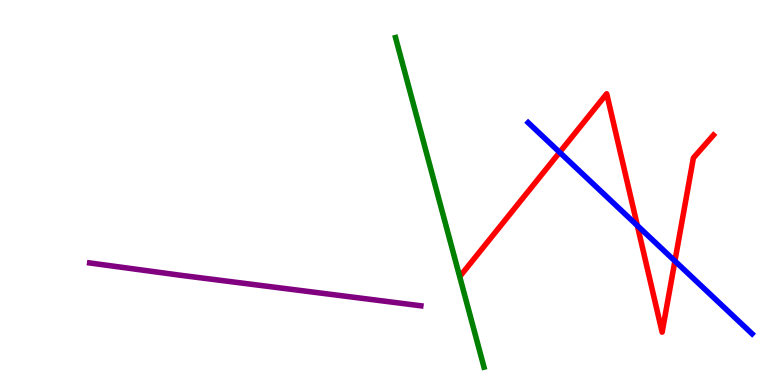[{'lines': ['blue', 'red'], 'intersections': [{'x': 7.22, 'y': 6.04}, {'x': 8.22, 'y': 4.14}, {'x': 8.71, 'y': 3.22}]}, {'lines': ['green', 'red'], 'intersections': []}, {'lines': ['purple', 'red'], 'intersections': []}, {'lines': ['blue', 'green'], 'intersections': []}, {'lines': ['blue', 'purple'], 'intersections': []}, {'lines': ['green', 'purple'], 'intersections': []}]